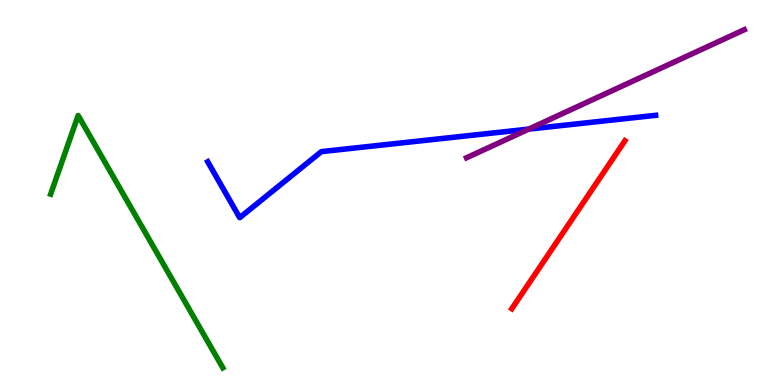[{'lines': ['blue', 'red'], 'intersections': []}, {'lines': ['green', 'red'], 'intersections': []}, {'lines': ['purple', 'red'], 'intersections': []}, {'lines': ['blue', 'green'], 'intersections': []}, {'lines': ['blue', 'purple'], 'intersections': [{'x': 6.82, 'y': 6.65}]}, {'lines': ['green', 'purple'], 'intersections': []}]